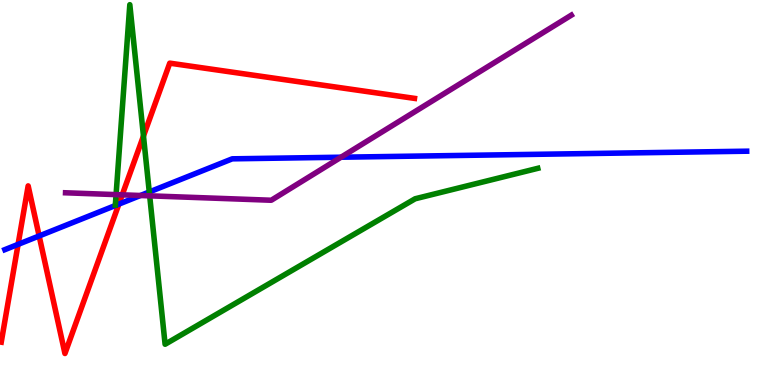[{'lines': ['blue', 'red'], 'intersections': [{'x': 0.233, 'y': 3.65}, {'x': 0.505, 'y': 3.87}, {'x': 1.53, 'y': 4.7}]}, {'lines': ['green', 'red'], 'intersections': [{'x': 1.85, 'y': 6.47}]}, {'lines': ['purple', 'red'], 'intersections': [{'x': 1.58, 'y': 4.94}]}, {'lines': ['blue', 'green'], 'intersections': [{'x': 1.93, 'y': 5.01}]}, {'lines': ['blue', 'purple'], 'intersections': [{'x': 1.81, 'y': 4.92}, {'x': 4.4, 'y': 5.92}]}, {'lines': ['green', 'purple'], 'intersections': [{'x': 1.5, 'y': 4.94}, {'x': 1.93, 'y': 4.91}]}]